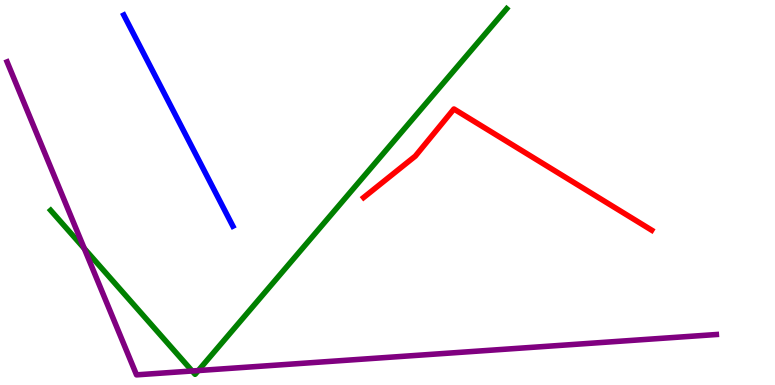[{'lines': ['blue', 'red'], 'intersections': []}, {'lines': ['green', 'red'], 'intersections': []}, {'lines': ['purple', 'red'], 'intersections': []}, {'lines': ['blue', 'green'], 'intersections': []}, {'lines': ['blue', 'purple'], 'intersections': []}, {'lines': ['green', 'purple'], 'intersections': [{'x': 1.09, 'y': 3.55}, {'x': 2.48, 'y': 0.364}, {'x': 2.56, 'y': 0.375}]}]